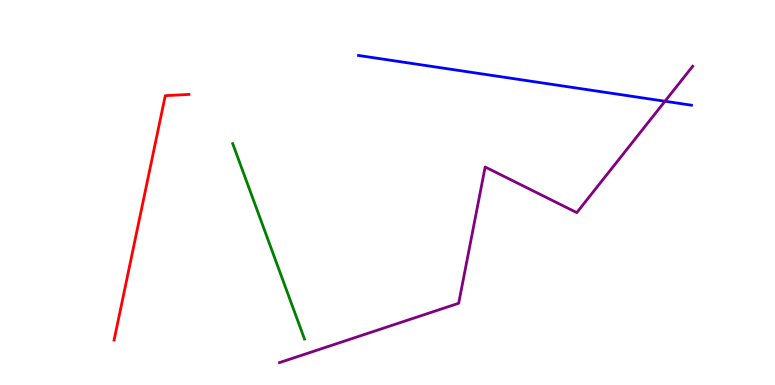[{'lines': ['blue', 'red'], 'intersections': []}, {'lines': ['green', 'red'], 'intersections': []}, {'lines': ['purple', 'red'], 'intersections': []}, {'lines': ['blue', 'green'], 'intersections': []}, {'lines': ['blue', 'purple'], 'intersections': [{'x': 8.58, 'y': 7.37}]}, {'lines': ['green', 'purple'], 'intersections': []}]